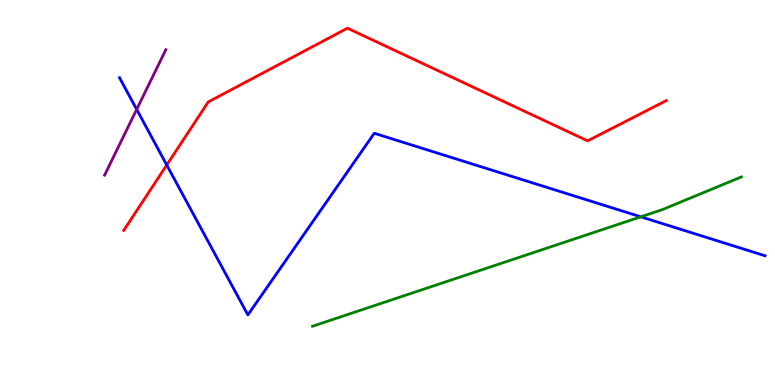[{'lines': ['blue', 'red'], 'intersections': [{'x': 2.15, 'y': 5.71}]}, {'lines': ['green', 'red'], 'intersections': []}, {'lines': ['purple', 'red'], 'intersections': []}, {'lines': ['blue', 'green'], 'intersections': [{'x': 8.27, 'y': 4.37}]}, {'lines': ['blue', 'purple'], 'intersections': [{'x': 1.76, 'y': 7.16}]}, {'lines': ['green', 'purple'], 'intersections': []}]